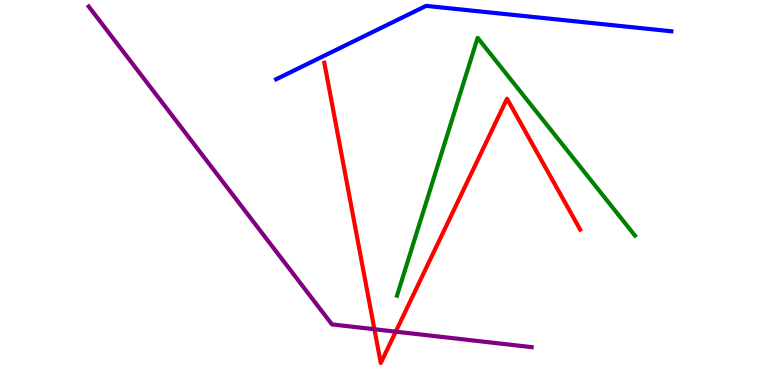[{'lines': ['blue', 'red'], 'intersections': []}, {'lines': ['green', 'red'], 'intersections': []}, {'lines': ['purple', 'red'], 'intersections': [{'x': 4.83, 'y': 1.45}, {'x': 5.11, 'y': 1.39}]}, {'lines': ['blue', 'green'], 'intersections': []}, {'lines': ['blue', 'purple'], 'intersections': []}, {'lines': ['green', 'purple'], 'intersections': []}]